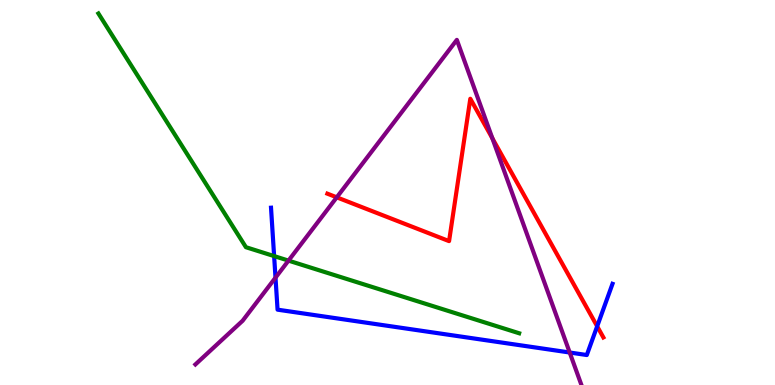[{'lines': ['blue', 'red'], 'intersections': [{'x': 7.71, 'y': 1.52}]}, {'lines': ['green', 'red'], 'intersections': []}, {'lines': ['purple', 'red'], 'intersections': [{'x': 4.35, 'y': 4.87}, {'x': 6.35, 'y': 6.41}]}, {'lines': ['blue', 'green'], 'intersections': [{'x': 3.54, 'y': 3.35}]}, {'lines': ['blue', 'purple'], 'intersections': [{'x': 3.55, 'y': 2.79}, {'x': 7.35, 'y': 0.844}]}, {'lines': ['green', 'purple'], 'intersections': [{'x': 3.72, 'y': 3.23}]}]